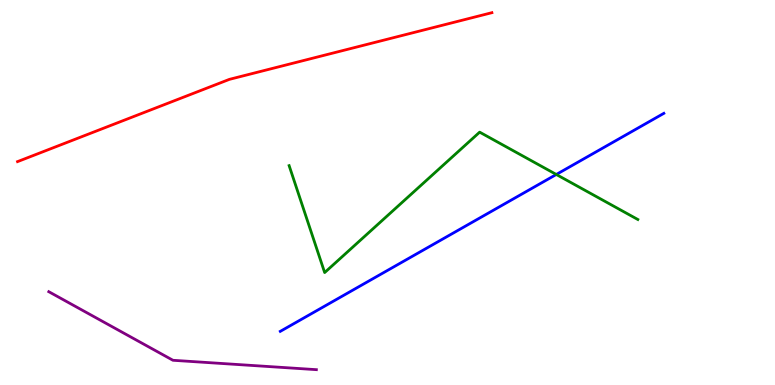[{'lines': ['blue', 'red'], 'intersections': []}, {'lines': ['green', 'red'], 'intersections': []}, {'lines': ['purple', 'red'], 'intersections': []}, {'lines': ['blue', 'green'], 'intersections': [{'x': 7.18, 'y': 5.47}]}, {'lines': ['blue', 'purple'], 'intersections': []}, {'lines': ['green', 'purple'], 'intersections': []}]